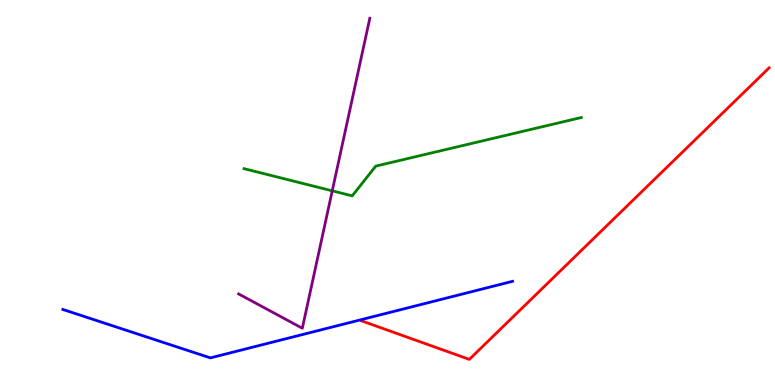[{'lines': ['blue', 'red'], 'intersections': []}, {'lines': ['green', 'red'], 'intersections': []}, {'lines': ['purple', 'red'], 'intersections': []}, {'lines': ['blue', 'green'], 'intersections': []}, {'lines': ['blue', 'purple'], 'intersections': []}, {'lines': ['green', 'purple'], 'intersections': [{'x': 4.29, 'y': 5.04}]}]